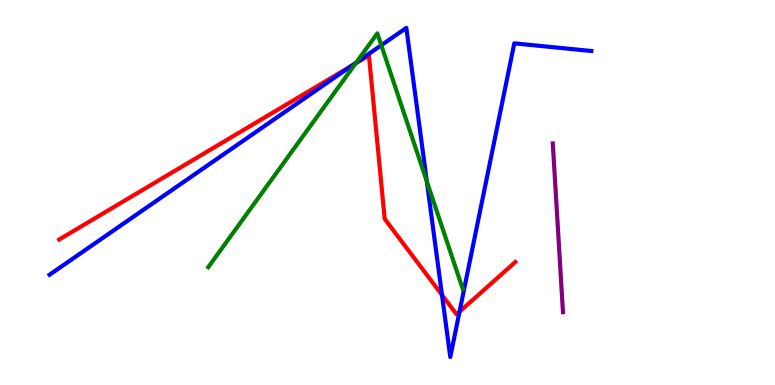[{'lines': ['blue', 'red'], 'intersections': [{'x': 4.53, 'y': 8.28}, {'x': 5.7, 'y': 2.34}, {'x': 5.93, 'y': 1.9}]}, {'lines': ['green', 'red'], 'intersections': [{'x': 4.59, 'y': 8.35}]}, {'lines': ['purple', 'red'], 'intersections': []}, {'lines': ['blue', 'green'], 'intersections': [{'x': 4.6, 'y': 8.37}, {'x': 4.92, 'y': 8.83}, {'x': 5.51, 'y': 5.29}]}, {'lines': ['blue', 'purple'], 'intersections': []}, {'lines': ['green', 'purple'], 'intersections': []}]